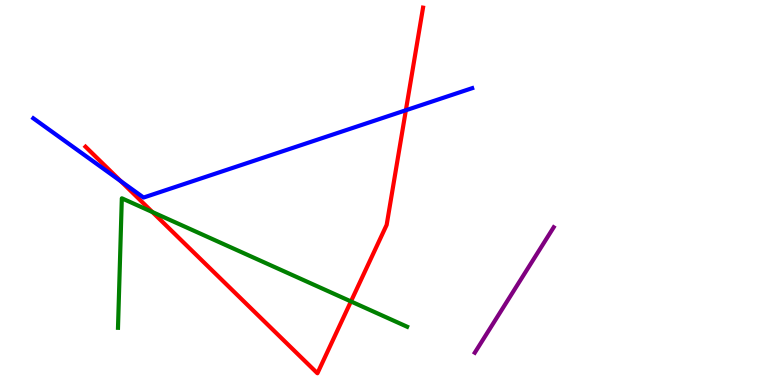[{'lines': ['blue', 'red'], 'intersections': [{'x': 1.56, 'y': 5.29}, {'x': 5.24, 'y': 7.14}]}, {'lines': ['green', 'red'], 'intersections': [{'x': 1.97, 'y': 4.49}, {'x': 4.53, 'y': 2.17}]}, {'lines': ['purple', 'red'], 'intersections': []}, {'lines': ['blue', 'green'], 'intersections': []}, {'lines': ['blue', 'purple'], 'intersections': []}, {'lines': ['green', 'purple'], 'intersections': []}]